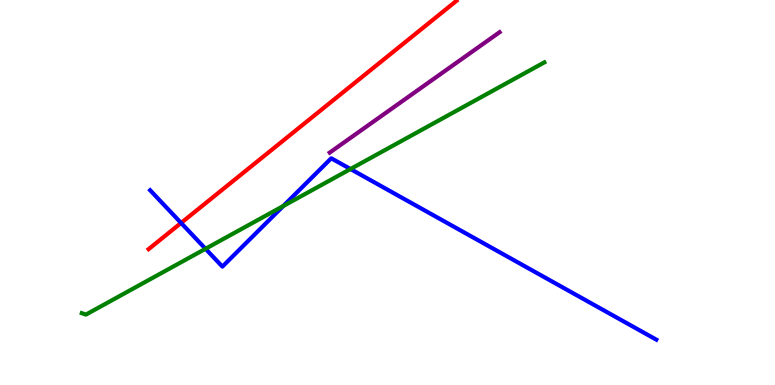[{'lines': ['blue', 'red'], 'intersections': [{'x': 2.34, 'y': 4.21}]}, {'lines': ['green', 'red'], 'intersections': []}, {'lines': ['purple', 'red'], 'intersections': []}, {'lines': ['blue', 'green'], 'intersections': [{'x': 2.65, 'y': 3.54}, {'x': 3.66, 'y': 4.65}, {'x': 4.52, 'y': 5.61}]}, {'lines': ['blue', 'purple'], 'intersections': []}, {'lines': ['green', 'purple'], 'intersections': []}]